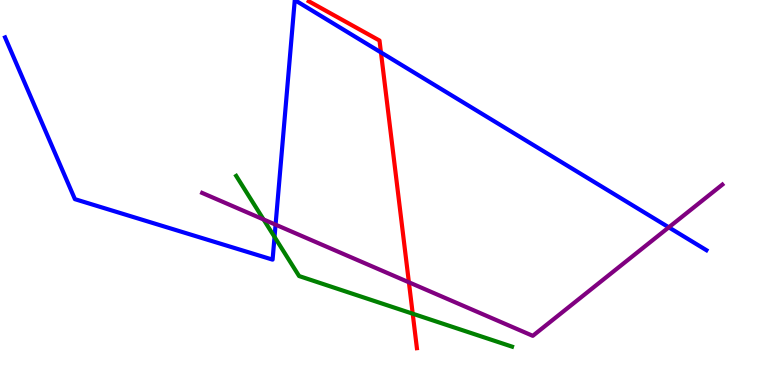[{'lines': ['blue', 'red'], 'intersections': [{'x': 4.92, 'y': 8.64}]}, {'lines': ['green', 'red'], 'intersections': [{'x': 5.33, 'y': 1.85}]}, {'lines': ['purple', 'red'], 'intersections': [{'x': 5.28, 'y': 2.67}]}, {'lines': ['blue', 'green'], 'intersections': [{'x': 3.54, 'y': 3.85}]}, {'lines': ['blue', 'purple'], 'intersections': [{'x': 3.56, 'y': 4.16}, {'x': 8.63, 'y': 4.1}]}, {'lines': ['green', 'purple'], 'intersections': [{'x': 3.4, 'y': 4.3}]}]